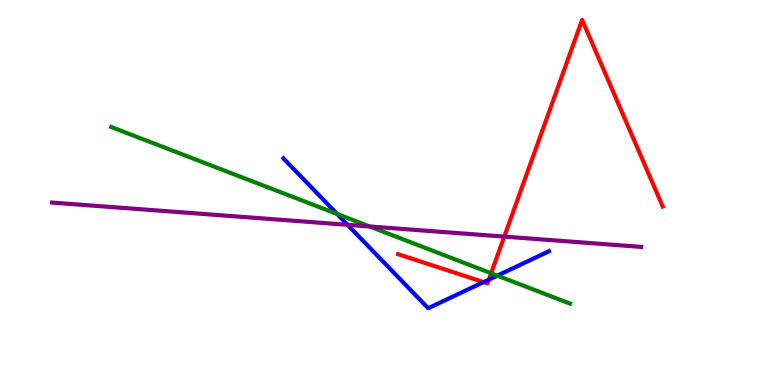[{'lines': ['blue', 'red'], 'intersections': [{'x': 6.24, 'y': 2.67}, {'x': 6.31, 'y': 2.74}]}, {'lines': ['green', 'red'], 'intersections': [{'x': 6.34, 'y': 2.9}]}, {'lines': ['purple', 'red'], 'intersections': [{'x': 6.51, 'y': 3.85}]}, {'lines': ['blue', 'green'], 'intersections': [{'x': 4.35, 'y': 4.44}, {'x': 6.42, 'y': 2.84}]}, {'lines': ['blue', 'purple'], 'intersections': [{'x': 4.49, 'y': 4.16}]}, {'lines': ['green', 'purple'], 'intersections': [{'x': 4.77, 'y': 4.12}]}]